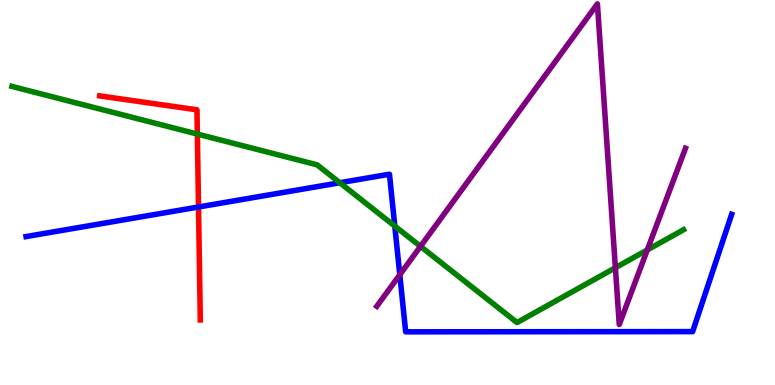[{'lines': ['blue', 'red'], 'intersections': [{'x': 2.56, 'y': 4.62}]}, {'lines': ['green', 'red'], 'intersections': [{'x': 2.55, 'y': 6.52}]}, {'lines': ['purple', 'red'], 'intersections': []}, {'lines': ['blue', 'green'], 'intersections': [{'x': 4.38, 'y': 5.25}, {'x': 5.09, 'y': 4.13}]}, {'lines': ['blue', 'purple'], 'intersections': [{'x': 5.16, 'y': 2.86}]}, {'lines': ['green', 'purple'], 'intersections': [{'x': 5.43, 'y': 3.6}, {'x': 7.94, 'y': 3.05}, {'x': 8.35, 'y': 3.51}]}]